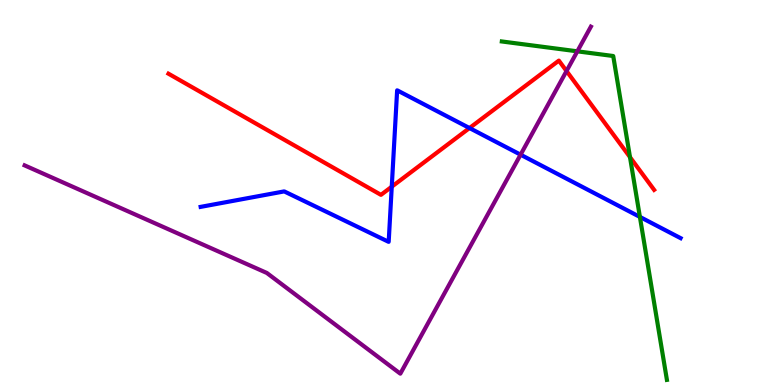[{'lines': ['blue', 'red'], 'intersections': [{'x': 5.05, 'y': 5.15}, {'x': 6.06, 'y': 6.67}]}, {'lines': ['green', 'red'], 'intersections': [{'x': 8.13, 'y': 5.92}]}, {'lines': ['purple', 'red'], 'intersections': [{'x': 7.31, 'y': 8.16}]}, {'lines': ['blue', 'green'], 'intersections': [{'x': 8.26, 'y': 4.37}]}, {'lines': ['blue', 'purple'], 'intersections': [{'x': 6.72, 'y': 5.98}]}, {'lines': ['green', 'purple'], 'intersections': [{'x': 7.45, 'y': 8.67}]}]